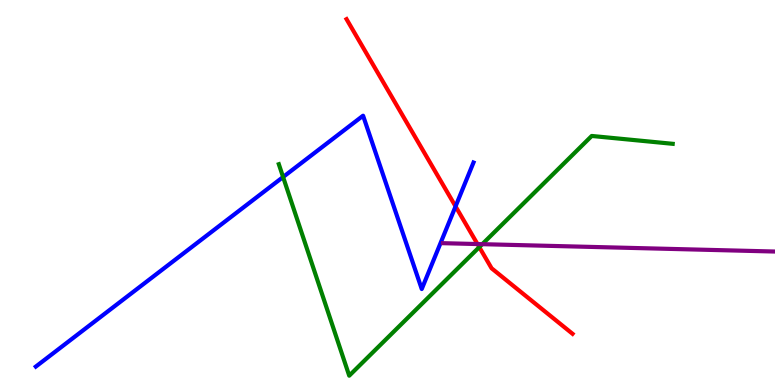[{'lines': ['blue', 'red'], 'intersections': [{'x': 5.88, 'y': 4.64}]}, {'lines': ['green', 'red'], 'intersections': [{'x': 6.18, 'y': 3.58}]}, {'lines': ['purple', 'red'], 'intersections': [{'x': 6.16, 'y': 3.66}]}, {'lines': ['blue', 'green'], 'intersections': [{'x': 3.65, 'y': 5.4}]}, {'lines': ['blue', 'purple'], 'intersections': []}, {'lines': ['green', 'purple'], 'intersections': [{'x': 6.22, 'y': 3.66}]}]